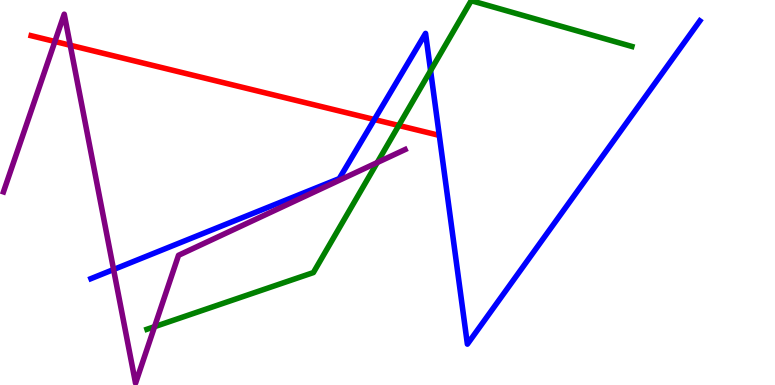[{'lines': ['blue', 'red'], 'intersections': [{'x': 4.83, 'y': 6.9}]}, {'lines': ['green', 'red'], 'intersections': [{'x': 5.15, 'y': 6.74}]}, {'lines': ['purple', 'red'], 'intersections': [{'x': 0.708, 'y': 8.92}, {'x': 0.906, 'y': 8.82}]}, {'lines': ['blue', 'green'], 'intersections': [{'x': 5.56, 'y': 8.17}]}, {'lines': ['blue', 'purple'], 'intersections': [{'x': 1.47, 'y': 3.0}]}, {'lines': ['green', 'purple'], 'intersections': [{'x': 1.99, 'y': 1.51}, {'x': 4.87, 'y': 5.78}]}]